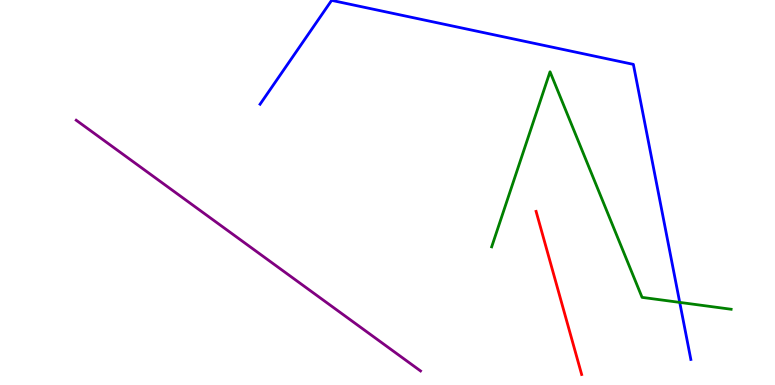[{'lines': ['blue', 'red'], 'intersections': []}, {'lines': ['green', 'red'], 'intersections': []}, {'lines': ['purple', 'red'], 'intersections': []}, {'lines': ['blue', 'green'], 'intersections': [{'x': 8.77, 'y': 2.15}]}, {'lines': ['blue', 'purple'], 'intersections': []}, {'lines': ['green', 'purple'], 'intersections': []}]